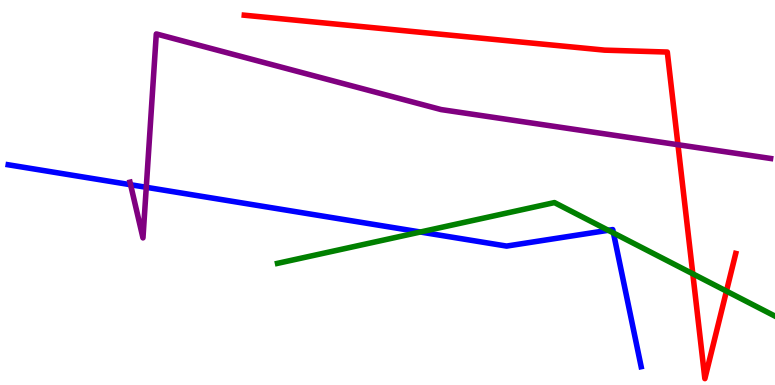[{'lines': ['blue', 'red'], 'intersections': []}, {'lines': ['green', 'red'], 'intersections': [{'x': 8.94, 'y': 2.89}, {'x': 9.37, 'y': 2.44}]}, {'lines': ['purple', 'red'], 'intersections': [{'x': 8.75, 'y': 6.24}]}, {'lines': ['blue', 'green'], 'intersections': [{'x': 5.42, 'y': 3.97}, {'x': 7.85, 'y': 4.02}, {'x': 7.92, 'y': 3.95}]}, {'lines': ['blue', 'purple'], 'intersections': [{'x': 1.69, 'y': 5.2}, {'x': 1.89, 'y': 5.14}]}, {'lines': ['green', 'purple'], 'intersections': []}]